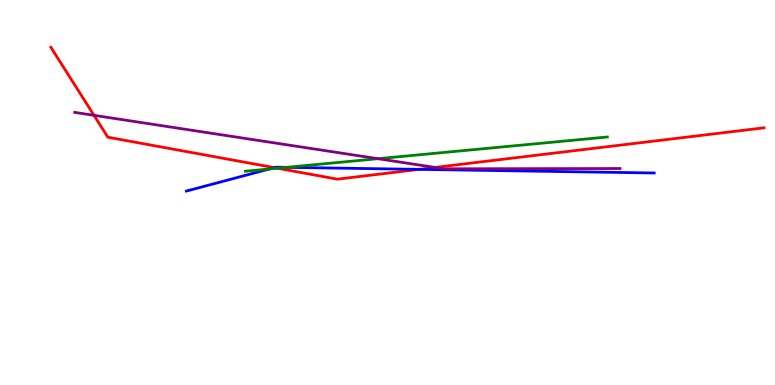[{'lines': ['blue', 'red'], 'intersections': [{'x': 3.54, 'y': 5.65}, {'x': 5.41, 'y': 5.6}]}, {'lines': ['green', 'red'], 'intersections': [{'x': 3.58, 'y': 5.63}]}, {'lines': ['purple', 'red'], 'intersections': [{'x': 1.21, 'y': 7.0}, {'x': 5.61, 'y': 5.65}]}, {'lines': ['blue', 'green'], 'intersections': [{'x': 3.48, 'y': 5.61}, {'x': 3.7, 'y': 5.65}]}, {'lines': ['blue', 'purple'], 'intersections': []}, {'lines': ['green', 'purple'], 'intersections': [{'x': 4.88, 'y': 5.88}]}]